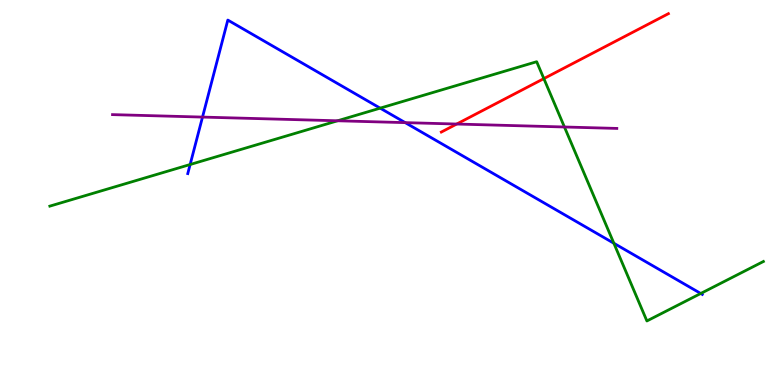[{'lines': ['blue', 'red'], 'intersections': []}, {'lines': ['green', 'red'], 'intersections': [{'x': 7.02, 'y': 7.96}]}, {'lines': ['purple', 'red'], 'intersections': [{'x': 5.89, 'y': 6.78}]}, {'lines': ['blue', 'green'], 'intersections': [{'x': 2.45, 'y': 5.73}, {'x': 4.91, 'y': 7.19}, {'x': 7.92, 'y': 3.68}, {'x': 9.04, 'y': 2.38}]}, {'lines': ['blue', 'purple'], 'intersections': [{'x': 2.61, 'y': 6.96}, {'x': 5.23, 'y': 6.81}]}, {'lines': ['green', 'purple'], 'intersections': [{'x': 4.36, 'y': 6.86}, {'x': 7.28, 'y': 6.7}]}]